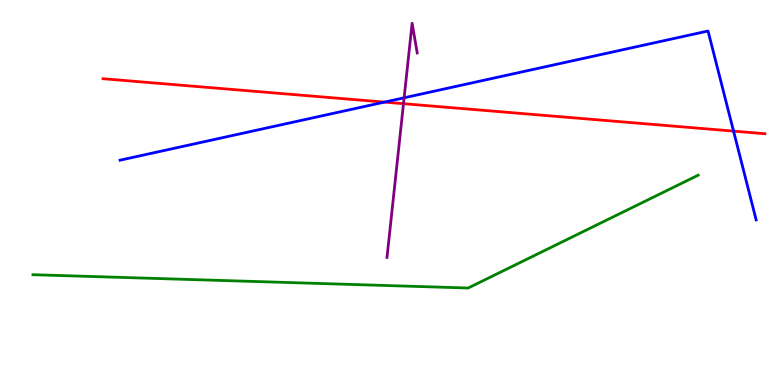[{'lines': ['blue', 'red'], 'intersections': [{'x': 4.96, 'y': 7.35}, {'x': 9.47, 'y': 6.59}]}, {'lines': ['green', 'red'], 'intersections': []}, {'lines': ['purple', 'red'], 'intersections': [{'x': 5.21, 'y': 7.31}]}, {'lines': ['blue', 'green'], 'intersections': []}, {'lines': ['blue', 'purple'], 'intersections': [{'x': 5.21, 'y': 7.46}]}, {'lines': ['green', 'purple'], 'intersections': []}]